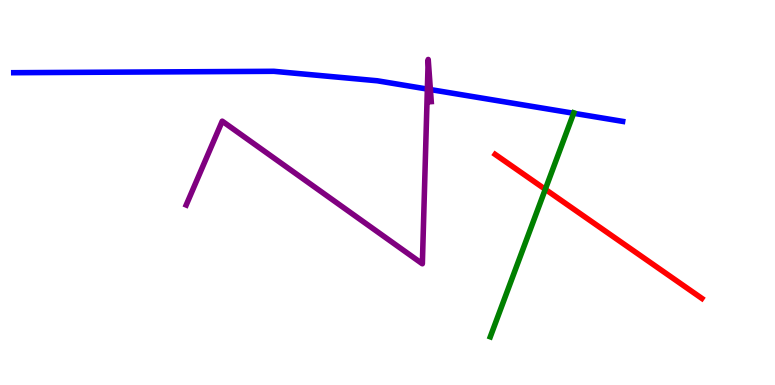[{'lines': ['blue', 'red'], 'intersections': []}, {'lines': ['green', 'red'], 'intersections': [{'x': 7.04, 'y': 5.08}]}, {'lines': ['purple', 'red'], 'intersections': []}, {'lines': ['blue', 'green'], 'intersections': [{'x': 7.4, 'y': 7.06}]}, {'lines': ['blue', 'purple'], 'intersections': [{'x': 5.51, 'y': 7.69}, {'x': 5.55, 'y': 7.67}]}, {'lines': ['green', 'purple'], 'intersections': []}]